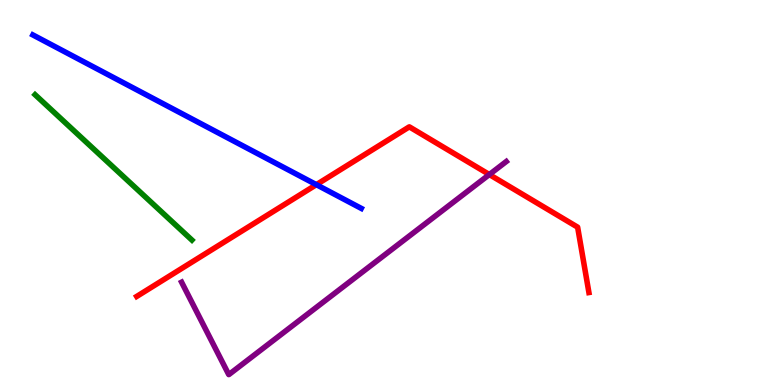[{'lines': ['blue', 'red'], 'intersections': [{'x': 4.08, 'y': 5.2}]}, {'lines': ['green', 'red'], 'intersections': []}, {'lines': ['purple', 'red'], 'intersections': [{'x': 6.31, 'y': 5.47}]}, {'lines': ['blue', 'green'], 'intersections': []}, {'lines': ['blue', 'purple'], 'intersections': []}, {'lines': ['green', 'purple'], 'intersections': []}]